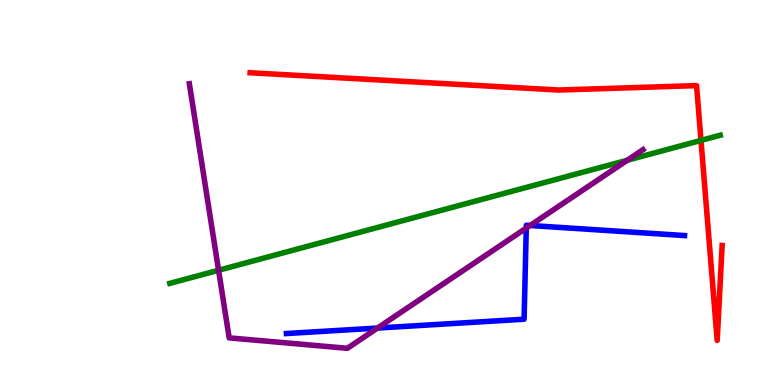[{'lines': ['blue', 'red'], 'intersections': []}, {'lines': ['green', 'red'], 'intersections': [{'x': 9.05, 'y': 6.35}]}, {'lines': ['purple', 'red'], 'intersections': []}, {'lines': ['blue', 'green'], 'intersections': []}, {'lines': ['blue', 'purple'], 'intersections': [{'x': 4.87, 'y': 1.48}, {'x': 6.79, 'y': 4.08}, {'x': 6.84, 'y': 4.14}]}, {'lines': ['green', 'purple'], 'intersections': [{'x': 2.82, 'y': 2.98}, {'x': 8.09, 'y': 5.84}]}]